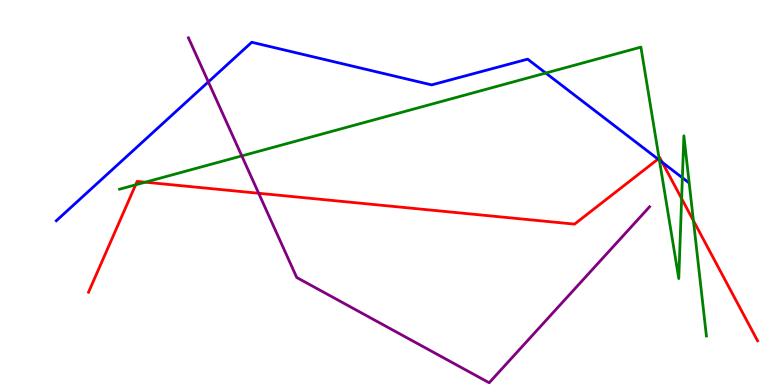[{'lines': ['blue', 'red'], 'intersections': [{'x': 8.49, 'y': 5.87}, {'x': 8.55, 'y': 5.78}]}, {'lines': ['green', 'red'], 'intersections': [{'x': 1.75, 'y': 5.2}, {'x': 1.88, 'y': 5.27}, {'x': 8.5, 'y': 5.89}, {'x': 8.8, 'y': 4.84}, {'x': 8.95, 'y': 4.27}]}, {'lines': ['purple', 'red'], 'intersections': [{'x': 3.34, 'y': 4.98}]}, {'lines': ['blue', 'green'], 'intersections': [{'x': 7.04, 'y': 8.1}, {'x': 8.51, 'y': 5.84}, {'x': 8.8, 'y': 5.38}]}, {'lines': ['blue', 'purple'], 'intersections': [{'x': 2.69, 'y': 7.87}]}, {'lines': ['green', 'purple'], 'intersections': [{'x': 3.12, 'y': 5.95}]}]